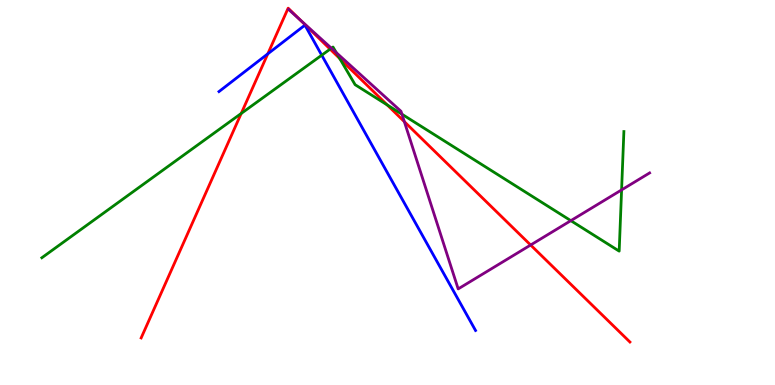[{'lines': ['blue', 'red'], 'intersections': [{'x': 3.46, 'y': 8.6}]}, {'lines': ['green', 'red'], 'intersections': [{'x': 3.11, 'y': 7.05}, {'x': 4.26, 'y': 8.72}, {'x': 4.38, 'y': 8.48}, {'x': 5.0, 'y': 7.27}]}, {'lines': ['purple', 'red'], 'intersections': [{'x': 3.88, 'y': 9.47}, {'x': 5.22, 'y': 6.84}, {'x': 6.85, 'y': 3.64}]}, {'lines': ['blue', 'green'], 'intersections': [{'x': 4.15, 'y': 8.57}]}, {'lines': ['blue', 'purple'], 'intersections': []}, {'lines': ['green', 'purple'], 'intersections': [{'x': 4.28, 'y': 8.75}, {'x': 4.34, 'y': 8.63}, {'x': 5.19, 'y': 7.03}, {'x': 7.37, 'y': 4.27}, {'x': 8.02, 'y': 5.07}]}]